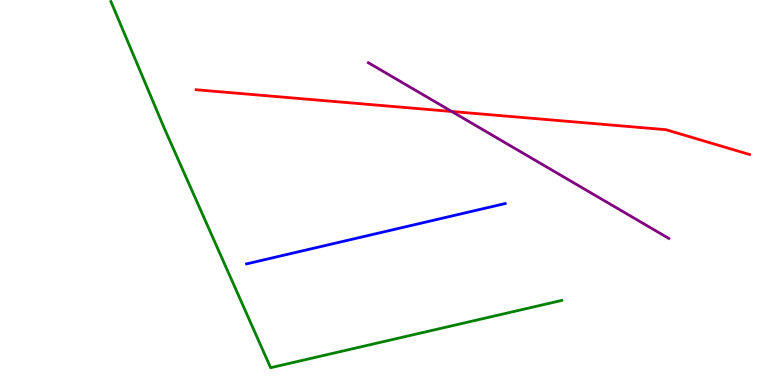[{'lines': ['blue', 'red'], 'intersections': []}, {'lines': ['green', 'red'], 'intersections': []}, {'lines': ['purple', 'red'], 'intersections': [{'x': 5.83, 'y': 7.1}]}, {'lines': ['blue', 'green'], 'intersections': []}, {'lines': ['blue', 'purple'], 'intersections': []}, {'lines': ['green', 'purple'], 'intersections': []}]